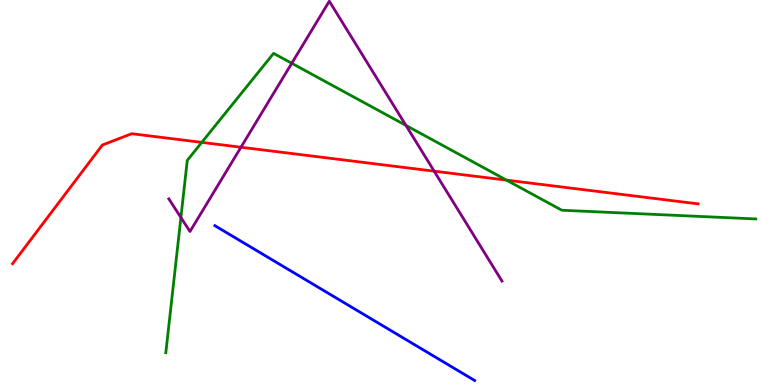[{'lines': ['blue', 'red'], 'intersections': []}, {'lines': ['green', 'red'], 'intersections': [{'x': 2.6, 'y': 6.3}, {'x': 6.54, 'y': 5.32}]}, {'lines': ['purple', 'red'], 'intersections': [{'x': 3.11, 'y': 6.18}, {'x': 5.6, 'y': 5.55}]}, {'lines': ['blue', 'green'], 'intersections': []}, {'lines': ['blue', 'purple'], 'intersections': []}, {'lines': ['green', 'purple'], 'intersections': [{'x': 2.33, 'y': 4.35}, {'x': 3.76, 'y': 8.36}, {'x': 5.24, 'y': 6.74}]}]